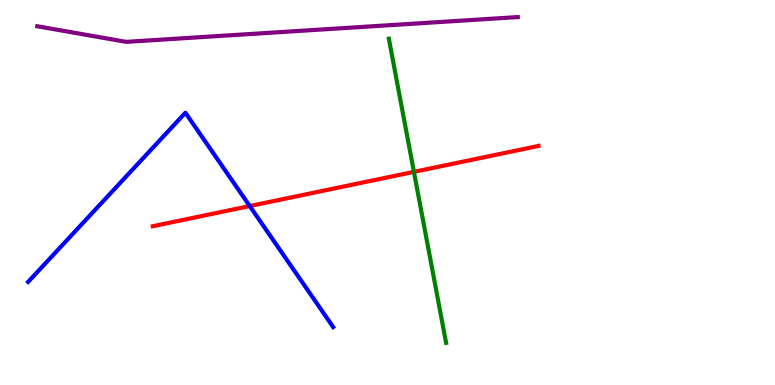[{'lines': ['blue', 'red'], 'intersections': [{'x': 3.22, 'y': 4.65}]}, {'lines': ['green', 'red'], 'intersections': [{'x': 5.34, 'y': 5.54}]}, {'lines': ['purple', 'red'], 'intersections': []}, {'lines': ['blue', 'green'], 'intersections': []}, {'lines': ['blue', 'purple'], 'intersections': []}, {'lines': ['green', 'purple'], 'intersections': []}]